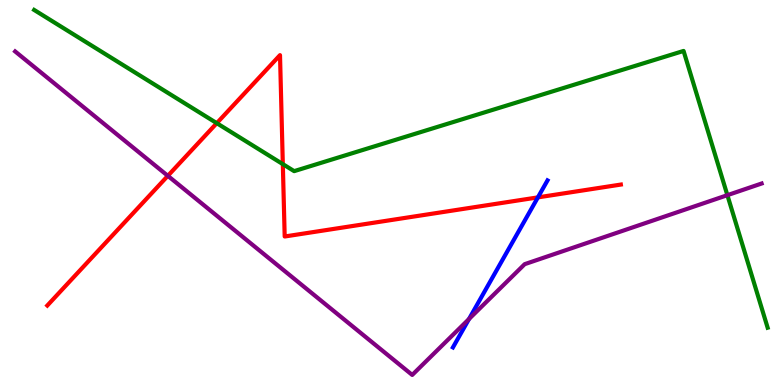[{'lines': ['blue', 'red'], 'intersections': [{'x': 6.94, 'y': 4.87}]}, {'lines': ['green', 'red'], 'intersections': [{'x': 2.8, 'y': 6.8}, {'x': 3.65, 'y': 5.74}]}, {'lines': ['purple', 'red'], 'intersections': [{'x': 2.17, 'y': 5.43}]}, {'lines': ['blue', 'green'], 'intersections': []}, {'lines': ['blue', 'purple'], 'intersections': [{'x': 6.05, 'y': 1.71}]}, {'lines': ['green', 'purple'], 'intersections': [{'x': 9.39, 'y': 4.93}]}]